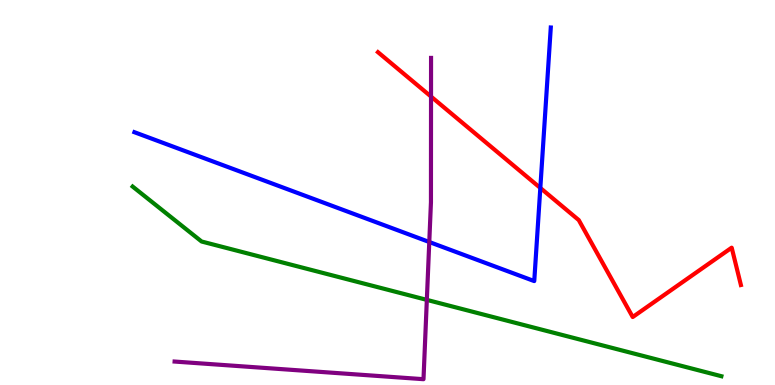[{'lines': ['blue', 'red'], 'intersections': [{'x': 6.97, 'y': 5.12}]}, {'lines': ['green', 'red'], 'intersections': []}, {'lines': ['purple', 'red'], 'intersections': [{'x': 5.56, 'y': 7.49}]}, {'lines': ['blue', 'green'], 'intersections': []}, {'lines': ['blue', 'purple'], 'intersections': [{'x': 5.54, 'y': 3.71}]}, {'lines': ['green', 'purple'], 'intersections': [{'x': 5.51, 'y': 2.21}]}]